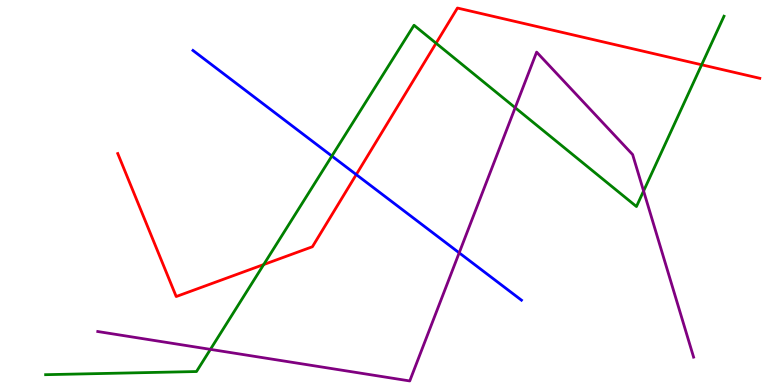[{'lines': ['blue', 'red'], 'intersections': [{'x': 4.6, 'y': 5.47}]}, {'lines': ['green', 'red'], 'intersections': [{'x': 3.4, 'y': 3.13}, {'x': 5.63, 'y': 8.88}, {'x': 9.05, 'y': 8.32}]}, {'lines': ['purple', 'red'], 'intersections': []}, {'lines': ['blue', 'green'], 'intersections': [{'x': 4.28, 'y': 5.95}]}, {'lines': ['blue', 'purple'], 'intersections': [{'x': 5.92, 'y': 3.43}]}, {'lines': ['green', 'purple'], 'intersections': [{'x': 2.72, 'y': 0.925}, {'x': 6.65, 'y': 7.2}, {'x': 8.3, 'y': 5.04}]}]